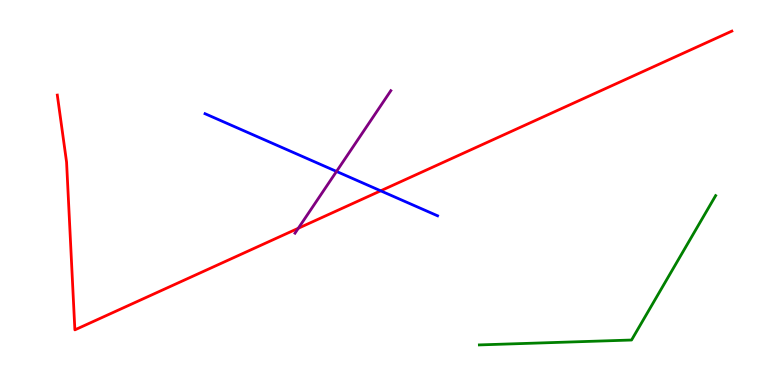[{'lines': ['blue', 'red'], 'intersections': [{'x': 4.91, 'y': 5.04}]}, {'lines': ['green', 'red'], 'intersections': []}, {'lines': ['purple', 'red'], 'intersections': [{'x': 3.85, 'y': 4.07}]}, {'lines': ['blue', 'green'], 'intersections': []}, {'lines': ['blue', 'purple'], 'intersections': [{'x': 4.34, 'y': 5.55}]}, {'lines': ['green', 'purple'], 'intersections': []}]